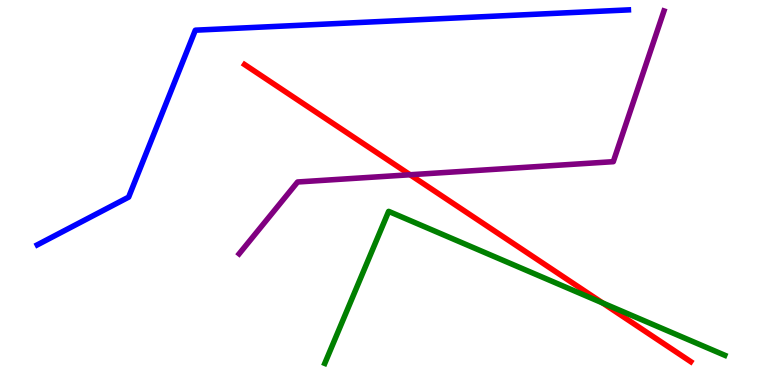[{'lines': ['blue', 'red'], 'intersections': []}, {'lines': ['green', 'red'], 'intersections': [{'x': 7.78, 'y': 2.13}]}, {'lines': ['purple', 'red'], 'intersections': [{'x': 5.29, 'y': 5.46}]}, {'lines': ['blue', 'green'], 'intersections': []}, {'lines': ['blue', 'purple'], 'intersections': []}, {'lines': ['green', 'purple'], 'intersections': []}]